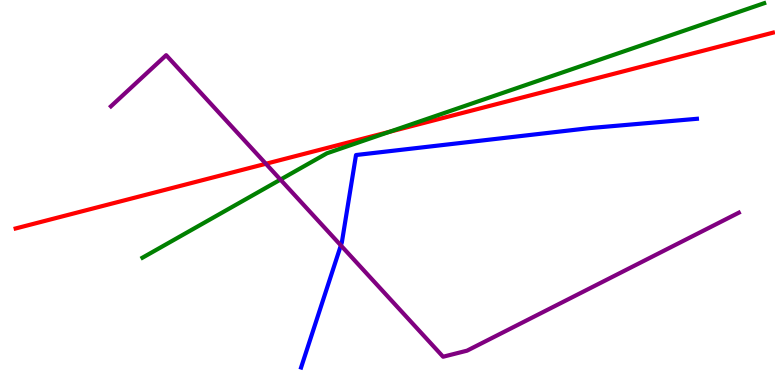[{'lines': ['blue', 'red'], 'intersections': []}, {'lines': ['green', 'red'], 'intersections': [{'x': 5.02, 'y': 6.58}]}, {'lines': ['purple', 'red'], 'intersections': [{'x': 3.43, 'y': 5.75}]}, {'lines': ['blue', 'green'], 'intersections': []}, {'lines': ['blue', 'purple'], 'intersections': [{'x': 4.4, 'y': 3.63}]}, {'lines': ['green', 'purple'], 'intersections': [{'x': 3.62, 'y': 5.33}]}]